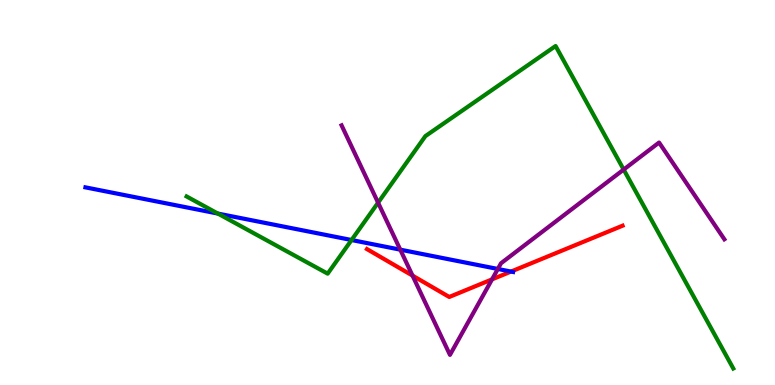[{'lines': ['blue', 'red'], 'intersections': [{'x': 6.59, 'y': 2.95}]}, {'lines': ['green', 'red'], 'intersections': []}, {'lines': ['purple', 'red'], 'intersections': [{'x': 5.32, 'y': 2.84}, {'x': 6.35, 'y': 2.74}]}, {'lines': ['blue', 'green'], 'intersections': [{'x': 2.81, 'y': 4.45}, {'x': 4.54, 'y': 3.77}]}, {'lines': ['blue', 'purple'], 'intersections': [{'x': 5.16, 'y': 3.52}, {'x': 6.42, 'y': 3.01}]}, {'lines': ['green', 'purple'], 'intersections': [{'x': 4.88, 'y': 4.74}, {'x': 8.05, 'y': 5.6}]}]